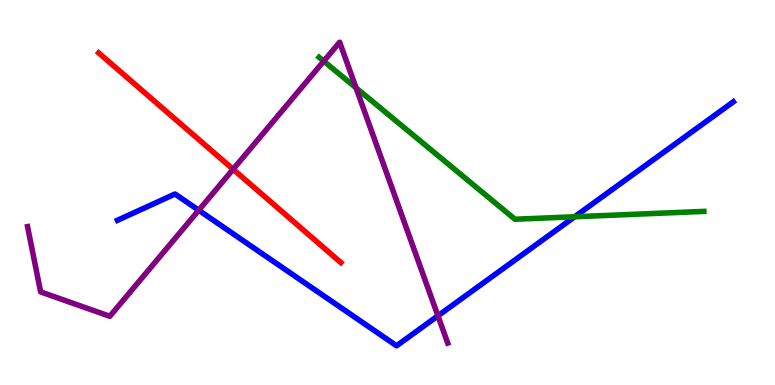[{'lines': ['blue', 'red'], 'intersections': []}, {'lines': ['green', 'red'], 'intersections': []}, {'lines': ['purple', 'red'], 'intersections': [{'x': 3.01, 'y': 5.6}]}, {'lines': ['blue', 'green'], 'intersections': [{'x': 7.42, 'y': 4.37}]}, {'lines': ['blue', 'purple'], 'intersections': [{'x': 2.56, 'y': 4.54}, {'x': 5.65, 'y': 1.8}]}, {'lines': ['green', 'purple'], 'intersections': [{'x': 4.18, 'y': 8.41}, {'x': 4.59, 'y': 7.72}]}]